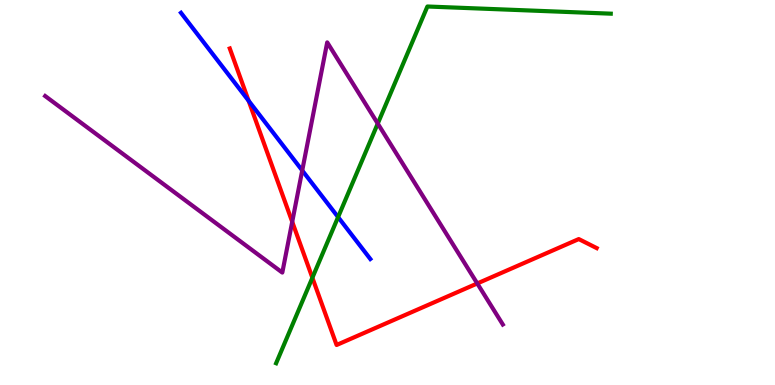[{'lines': ['blue', 'red'], 'intersections': [{'x': 3.21, 'y': 7.38}]}, {'lines': ['green', 'red'], 'intersections': [{'x': 4.03, 'y': 2.79}]}, {'lines': ['purple', 'red'], 'intersections': [{'x': 3.77, 'y': 4.24}, {'x': 6.16, 'y': 2.64}]}, {'lines': ['blue', 'green'], 'intersections': [{'x': 4.36, 'y': 4.36}]}, {'lines': ['blue', 'purple'], 'intersections': [{'x': 3.9, 'y': 5.57}]}, {'lines': ['green', 'purple'], 'intersections': [{'x': 4.87, 'y': 6.79}]}]